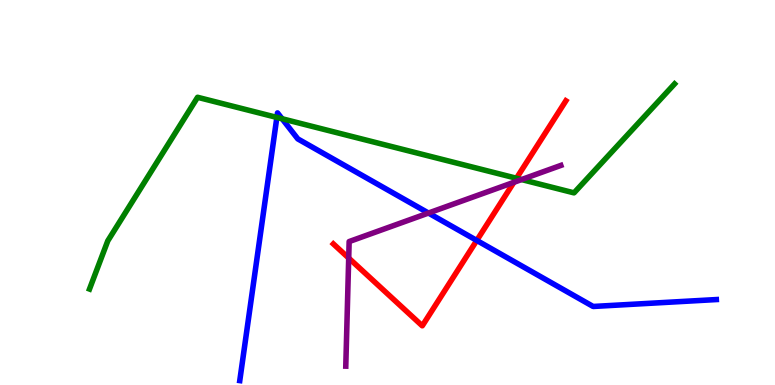[{'lines': ['blue', 'red'], 'intersections': [{'x': 6.15, 'y': 3.75}]}, {'lines': ['green', 'red'], 'intersections': [{'x': 6.66, 'y': 5.37}]}, {'lines': ['purple', 'red'], 'intersections': [{'x': 4.5, 'y': 3.3}, {'x': 6.63, 'y': 5.26}]}, {'lines': ['blue', 'green'], 'intersections': [{'x': 3.57, 'y': 6.95}, {'x': 3.64, 'y': 6.92}]}, {'lines': ['blue', 'purple'], 'intersections': [{'x': 5.53, 'y': 4.47}]}, {'lines': ['green', 'purple'], 'intersections': [{'x': 6.73, 'y': 5.34}]}]